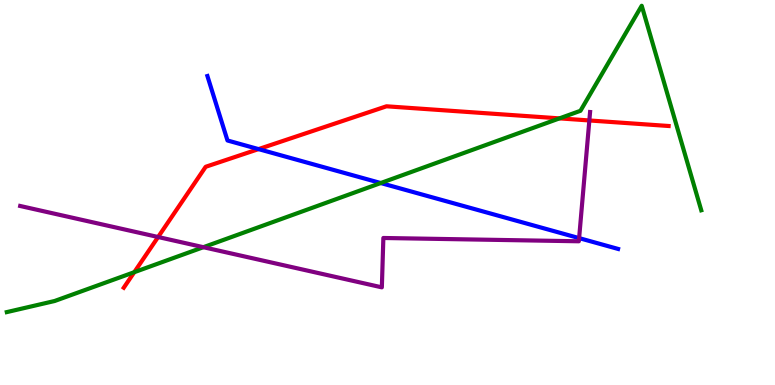[{'lines': ['blue', 'red'], 'intersections': [{'x': 3.34, 'y': 6.13}]}, {'lines': ['green', 'red'], 'intersections': [{'x': 1.73, 'y': 2.93}, {'x': 7.22, 'y': 6.93}]}, {'lines': ['purple', 'red'], 'intersections': [{'x': 2.04, 'y': 3.84}, {'x': 7.6, 'y': 6.87}]}, {'lines': ['blue', 'green'], 'intersections': [{'x': 4.91, 'y': 5.25}]}, {'lines': ['blue', 'purple'], 'intersections': [{'x': 7.47, 'y': 3.82}]}, {'lines': ['green', 'purple'], 'intersections': [{'x': 2.62, 'y': 3.58}]}]